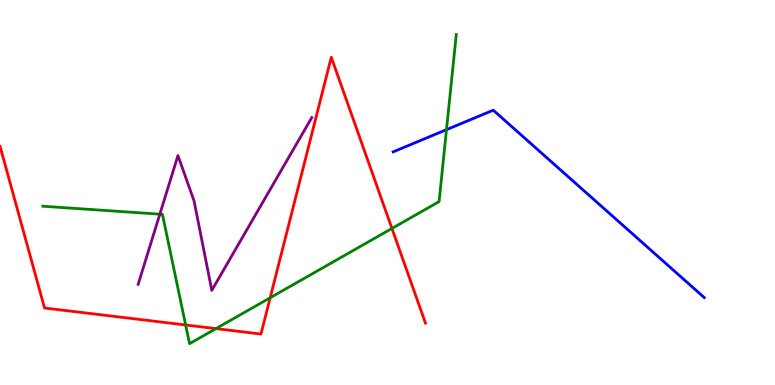[{'lines': ['blue', 'red'], 'intersections': []}, {'lines': ['green', 'red'], 'intersections': [{'x': 2.4, 'y': 1.56}, {'x': 2.79, 'y': 1.46}, {'x': 3.49, 'y': 2.27}, {'x': 5.06, 'y': 4.07}]}, {'lines': ['purple', 'red'], 'intersections': []}, {'lines': ['blue', 'green'], 'intersections': [{'x': 5.76, 'y': 6.63}]}, {'lines': ['blue', 'purple'], 'intersections': []}, {'lines': ['green', 'purple'], 'intersections': [{'x': 2.06, 'y': 4.44}]}]